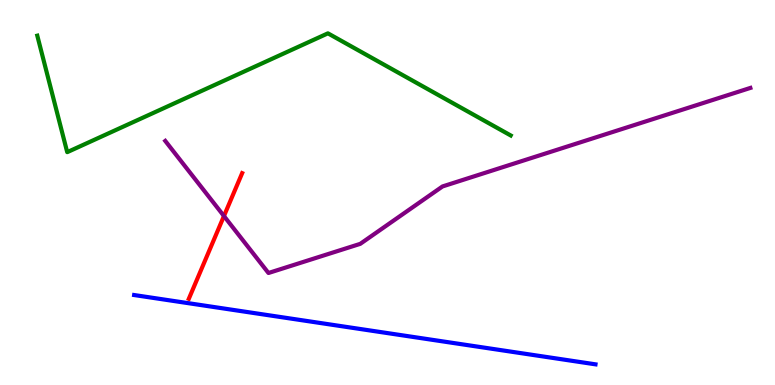[{'lines': ['blue', 'red'], 'intersections': []}, {'lines': ['green', 'red'], 'intersections': []}, {'lines': ['purple', 'red'], 'intersections': [{'x': 2.89, 'y': 4.39}]}, {'lines': ['blue', 'green'], 'intersections': []}, {'lines': ['blue', 'purple'], 'intersections': []}, {'lines': ['green', 'purple'], 'intersections': []}]